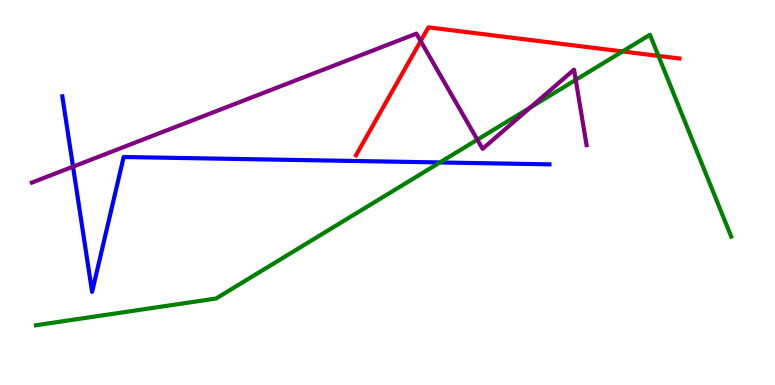[{'lines': ['blue', 'red'], 'intersections': []}, {'lines': ['green', 'red'], 'intersections': [{'x': 8.03, 'y': 8.66}, {'x': 8.5, 'y': 8.55}]}, {'lines': ['purple', 'red'], 'intersections': [{'x': 5.43, 'y': 8.93}]}, {'lines': ['blue', 'green'], 'intersections': [{'x': 5.68, 'y': 5.78}]}, {'lines': ['blue', 'purple'], 'intersections': [{'x': 0.942, 'y': 5.67}]}, {'lines': ['green', 'purple'], 'intersections': [{'x': 6.16, 'y': 6.37}, {'x': 6.84, 'y': 7.21}, {'x': 7.43, 'y': 7.93}]}]